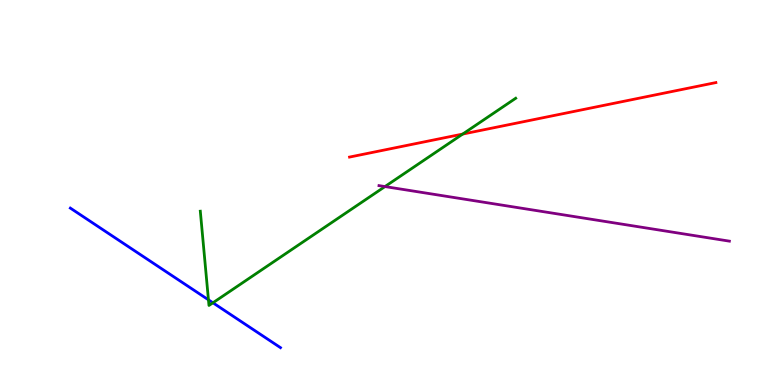[{'lines': ['blue', 'red'], 'intersections': []}, {'lines': ['green', 'red'], 'intersections': [{'x': 5.97, 'y': 6.52}]}, {'lines': ['purple', 'red'], 'intersections': []}, {'lines': ['blue', 'green'], 'intersections': [{'x': 2.69, 'y': 2.21}, {'x': 2.75, 'y': 2.14}]}, {'lines': ['blue', 'purple'], 'intersections': []}, {'lines': ['green', 'purple'], 'intersections': [{'x': 4.97, 'y': 5.15}]}]